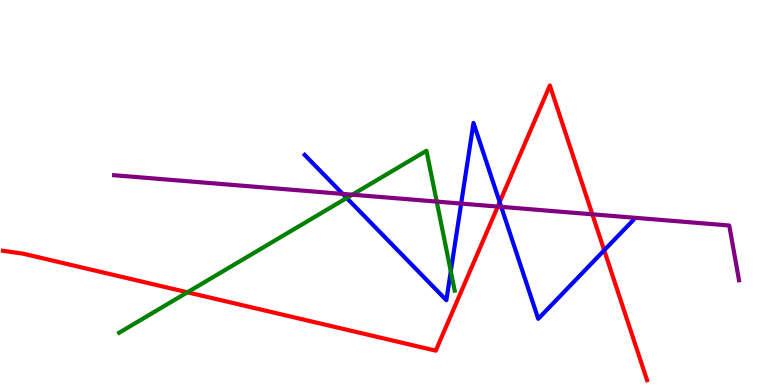[{'lines': ['blue', 'red'], 'intersections': [{'x': 6.45, 'y': 4.75}, {'x': 7.8, 'y': 3.5}]}, {'lines': ['green', 'red'], 'intersections': [{'x': 2.42, 'y': 2.41}]}, {'lines': ['purple', 'red'], 'intersections': [{'x': 6.42, 'y': 4.63}, {'x': 7.64, 'y': 4.43}]}, {'lines': ['blue', 'green'], 'intersections': [{'x': 4.47, 'y': 4.86}, {'x': 5.82, 'y': 2.95}]}, {'lines': ['blue', 'purple'], 'intersections': [{'x': 4.42, 'y': 4.96}, {'x': 5.95, 'y': 4.71}, {'x': 6.47, 'y': 4.63}]}, {'lines': ['green', 'purple'], 'intersections': [{'x': 4.55, 'y': 4.94}, {'x': 5.64, 'y': 4.76}]}]